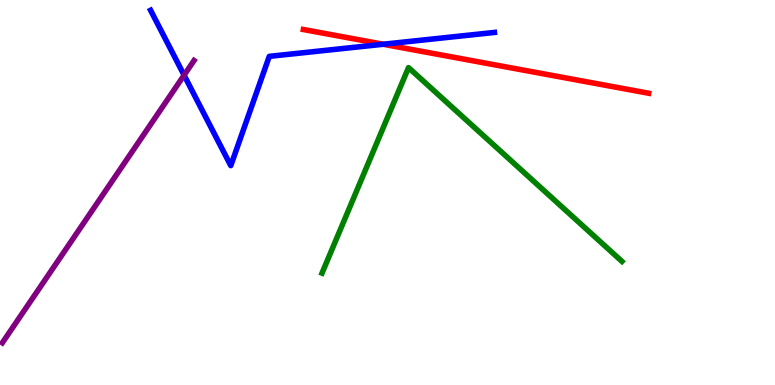[{'lines': ['blue', 'red'], 'intersections': [{'x': 4.94, 'y': 8.85}]}, {'lines': ['green', 'red'], 'intersections': []}, {'lines': ['purple', 'red'], 'intersections': []}, {'lines': ['blue', 'green'], 'intersections': []}, {'lines': ['blue', 'purple'], 'intersections': [{'x': 2.38, 'y': 8.05}]}, {'lines': ['green', 'purple'], 'intersections': []}]